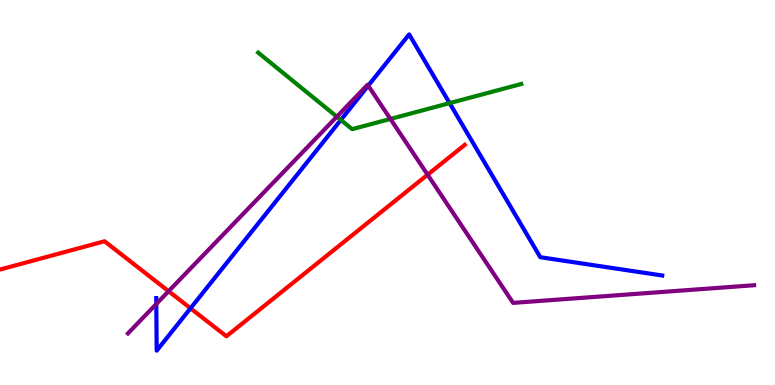[{'lines': ['blue', 'red'], 'intersections': [{'x': 2.46, 'y': 1.99}]}, {'lines': ['green', 'red'], 'intersections': []}, {'lines': ['purple', 'red'], 'intersections': [{'x': 2.18, 'y': 2.44}, {'x': 5.52, 'y': 5.46}]}, {'lines': ['blue', 'green'], 'intersections': [{'x': 4.4, 'y': 6.88}, {'x': 5.8, 'y': 7.32}]}, {'lines': ['blue', 'purple'], 'intersections': [{'x': 2.02, 'y': 2.1}, {'x': 4.75, 'y': 7.77}]}, {'lines': ['green', 'purple'], 'intersections': [{'x': 4.35, 'y': 6.97}, {'x': 5.04, 'y': 6.91}]}]